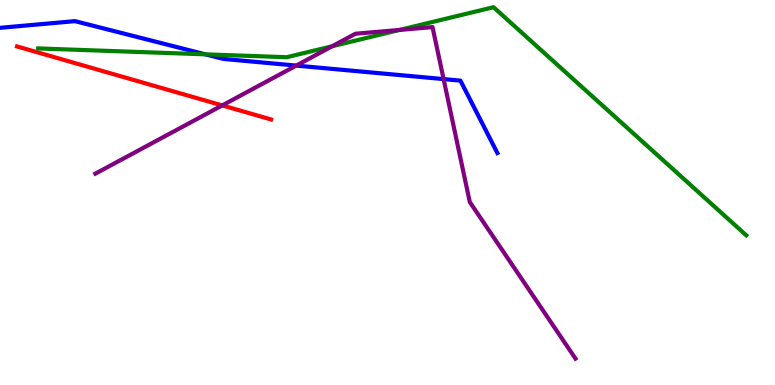[{'lines': ['blue', 'red'], 'intersections': []}, {'lines': ['green', 'red'], 'intersections': []}, {'lines': ['purple', 'red'], 'intersections': [{'x': 2.87, 'y': 7.26}]}, {'lines': ['blue', 'green'], 'intersections': [{'x': 2.65, 'y': 8.59}]}, {'lines': ['blue', 'purple'], 'intersections': [{'x': 3.82, 'y': 8.3}, {'x': 5.72, 'y': 7.95}]}, {'lines': ['green', 'purple'], 'intersections': [{'x': 4.29, 'y': 8.8}, {'x': 5.16, 'y': 9.22}]}]